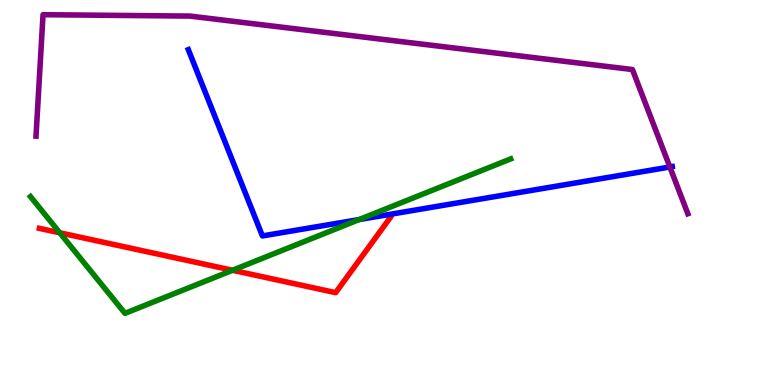[{'lines': ['blue', 'red'], 'intersections': []}, {'lines': ['green', 'red'], 'intersections': [{'x': 0.771, 'y': 3.95}, {'x': 3.0, 'y': 2.98}]}, {'lines': ['purple', 'red'], 'intersections': []}, {'lines': ['blue', 'green'], 'intersections': [{'x': 4.63, 'y': 4.3}]}, {'lines': ['blue', 'purple'], 'intersections': [{'x': 8.64, 'y': 5.66}]}, {'lines': ['green', 'purple'], 'intersections': []}]